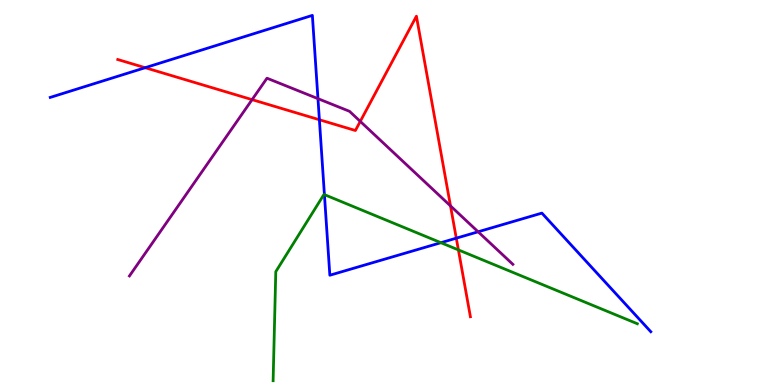[{'lines': ['blue', 'red'], 'intersections': [{'x': 1.87, 'y': 8.24}, {'x': 4.12, 'y': 6.89}, {'x': 5.89, 'y': 3.81}]}, {'lines': ['green', 'red'], 'intersections': [{'x': 5.91, 'y': 3.51}]}, {'lines': ['purple', 'red'], 'intersections': [{'x': 3.25, 'y': 7.41}, {'x': 4.65, 'y': 6.85}, {'x': 5.81, 'y': 4.65}]}, {'lines': ['blue', 'green'], 'intersections': [{'x': 4.19, 'y': 4.94}, {'x': 5.69, 'y': 3.7}]}, {'lines': ['blue', 'purple'], 'intersections': [{'x': 4.1, 'y': 7.44}, {'x': 6.17, 'y': 3.98}]}, {'lines': ['green', 'purple'], 'intersections': []}]